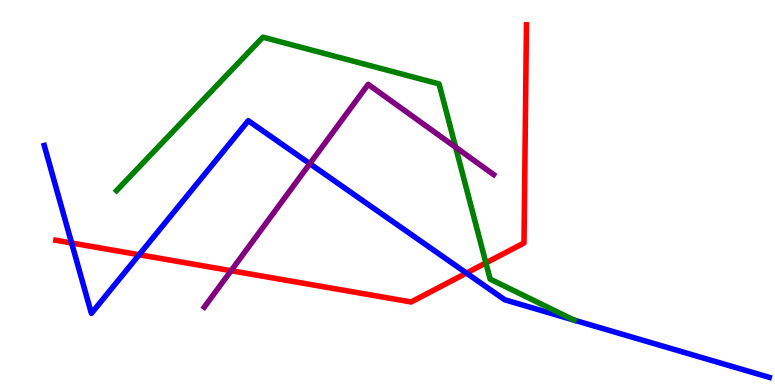[{'lines': ['blue', 'red'], 'intersections': [{'x': 0.924, 'y': 3.69}, {'x': 1.8, 'y': 3.38}, {'x': 6.02, 'y': 2.91}]}, {'lines': ['green', 'red'], 'intersections': [{'x': 6.27, 'y': 3.17}]}, {'lines': ['purple', 'red'], 'intersections': [{'x': 2.98, 'y': 2.97}]}, {'lines': ['blue', 'green'], 'intersections': [{'x': 7.41, 'y': 1.69}]}, {'lines': ['blue', 'purple'], 'intersections': [{'x': 4.0, 'y': 5.75}]}, {'lines': ['green', 'purple'], 'intersections': [{'x': 5.88, 'y': 6.18}]}]